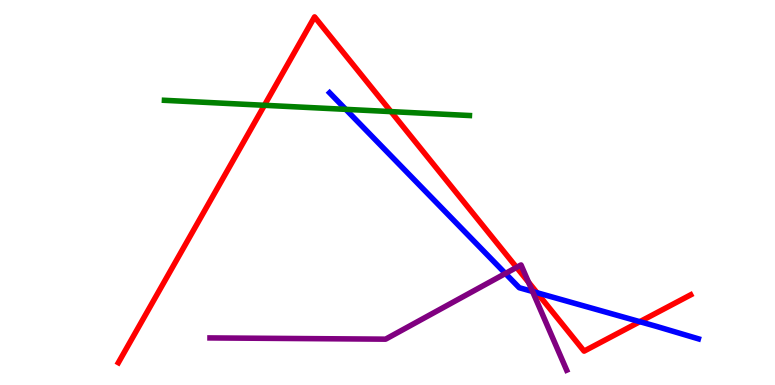[{'lines': ['blue', 'red'], 'intersections': [{'x': 6.93, 'y': 2.4}, {'x': 8.26, 'y': 1.64}]}, {'lines': ['green', 'red'], 'intersections': [{'x': 3.41, 'y': 7.27}, {'x': 5.04, 'y': 7.1}]}, {'lines': ['purple', 'red'], 'intersections': [{'x': 6.67, 'y': 3.05}, {'x': 6.82, 'y': 2.67}]}, {'lines': ['blue', 'green'], 'intersections': [{'x': 4.46, 'y': 7.16}]}, {'lines': ['blue', 'purple'], 'intersections': [{'x': 6.52, 'y': 2.9}, {'x': 6.87, 'y': 2.43}]}, {'lines': ['green', 'purple'], 'intersections': []}]